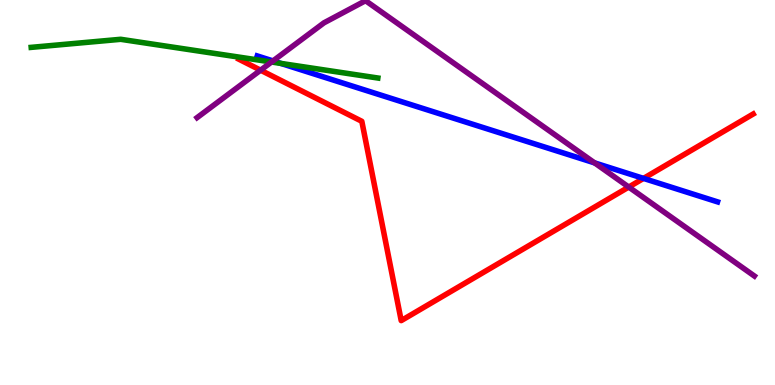[{'lines': ['blue', 'red'], 'intersections': [{'x': 8.3, 'y': 5.37}]}, {'lines': ['green', 'red'], 'intersections': []}, {'lines': ['purple', 'red'], 'intersections': [{'x': 3.36, 'y': 8.18}, {'x': 8.11, 'y': 5.14}]}, {'lines': ['blue', 'green'], 'intersections': [{'x': 3.62, 'y': 8.35}]}, {'lines': ['blue', 'purple'], 'intersections': [{'x': 3.52, 'y': 8.42}, {'x': 7.67, 'y': 5.77}]}, {'lines': ['green', 'purple'], 'intersections': [{'x': 3.5, 'y': 8.39}]}]